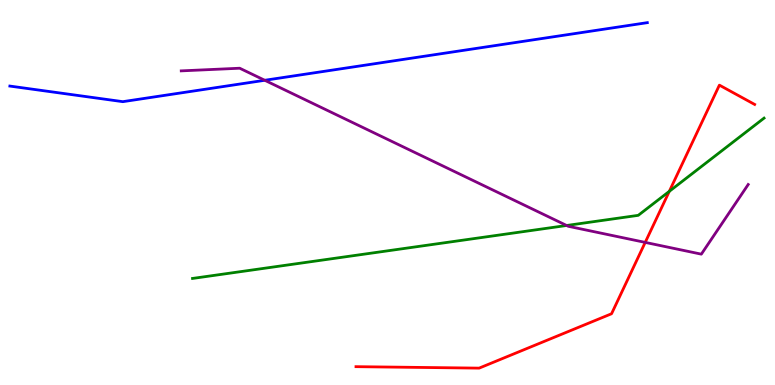[{'lines': ['blue', 'red'], 'intersections': []}, {'lines': ['green', 'red'], 'intersections': [{'x': 8.64, 'y': 5.03}]}, {'lines': ['purple', 'red'], 'intersections': [{'x': 8.33, 'y': 3.7}]}, {'lines': ['blue', 'green'], 'intersections': []}, {'lines': ['blue', 'purple'], 'intersections': [{'x': 3.42, 'y': 7.91}]}, {'lines': ['green', 'purple'], 'intersections': [{'x': 7.31, 'y': 4.14}]}]